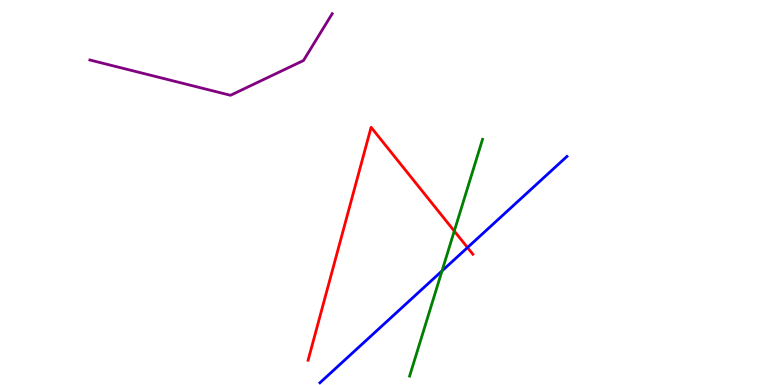[{'lines': ['blue', 'red'], 'intersections': [{'x': 6.03, 'y': 3.57}]}, {'lines': ['green', 'red'], 'intersections': [{'x': 5.86, 'y': 4.0}]}, {'lines': ['purple', 'red'], 'intersections': []}, {'lines': ['blue', 'green'], 'intersections': [{'x': 5.7, 'y': 2.96}]}, {'lines': ['blue', 'purple'], 'intersections': []}, {'lines': ['green', 'purple'], 'intersections': []}]